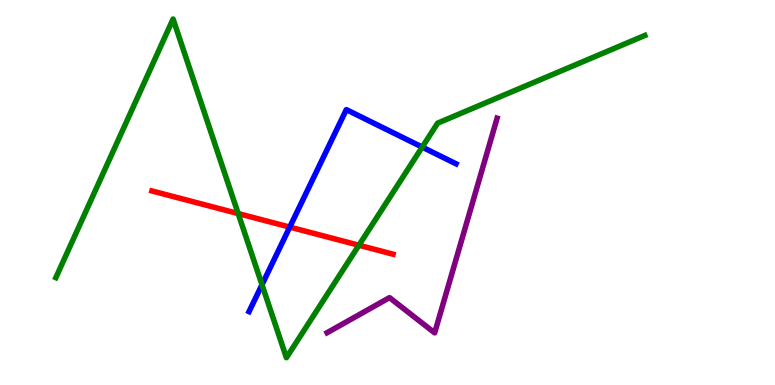[{'lines': ['blue', 'red'], 'intersections': [{'x': 3.74, 'y': 4.1}]}, {'lines': ['green', 'red'], 'intersections': [{'x': 3.07, 'y': 4.45}, {'x': 4.63, 'y': 3.63}]}, {'lines': ['purple', 'red'], 'intersections': []}, {'lines': ['blue', 'green'], 'intersections': [{'x': 3.38, 'y': 2.6}, {'x': 5.45, 'y': 6.18}]}, {'lines': ['blue', 'purple'], 'intersections': []}, {'lines': ['green', 'purple'], 'intersections': []}]